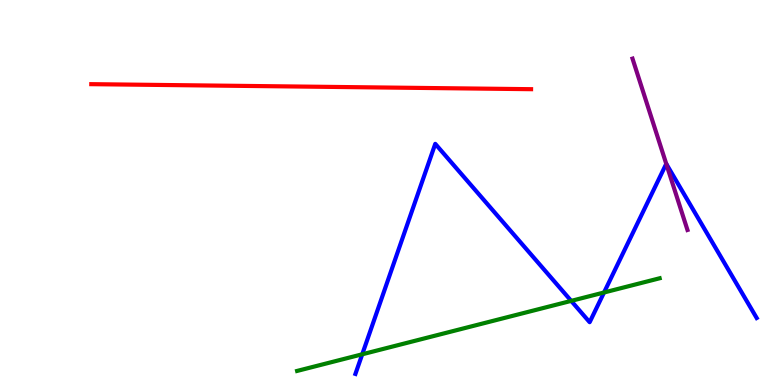[{'lines': ['blue', 'red'], 'intersections': []}, {'lines': ['green', 'red'], 'intersections': []}, {'lines': ['purple', 'red'], 'intersections': []}, {'lines': ['blue', 'green'], 'intersections': [{'x': 4.67, 'y': 0.798}, {'x': 7.37, 'y': 2.18}, {'x': 7.79, 'y': 2.4}]}, {'lines': ['blue', 'purple'], 'intersections': [{'x': 8.6, 'y': 5.74}]}, {'lines': ['green', 'purple'], 'intersections': []}]